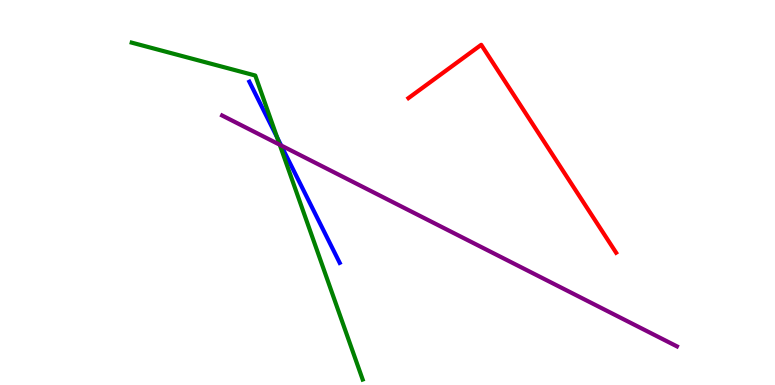[{'lines': ['blue', 'red'], 'intersections': []}, {'lines': ['green', 'red'], 'intersections': []}, {'lines': ['purple', 'red'], 'intersections': []}, {'lines': ['blue', 'green'], 'intersections': [{'x': 3.58, 'y': 6.43}]}, {'lines': ['blue', 'purple'], 'intersections': [{'x': 3.63, 'y': 6.22}]}, {'lines': ['green', 'purple'], 'intersections': [{'x': 3.61, 'y': 6.24}]}]